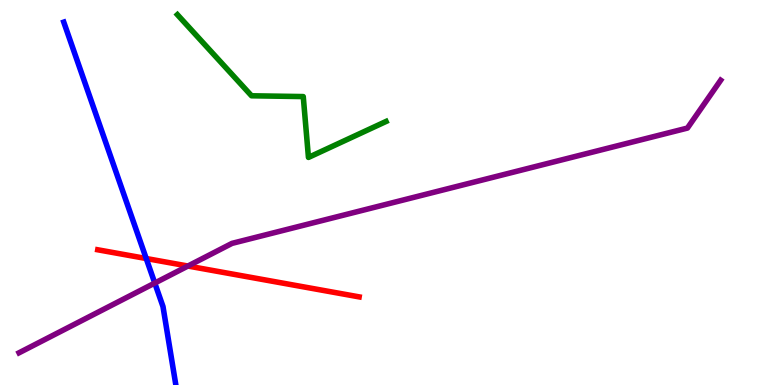[{'lines': ['blue', 'red'], 'intersections': [{'x': 1.89, 'y': 3.29}]}, {'lines': ['green', 'red'], 'intersections': []}, {'lines': ['purple', 'red'], 'intersections': [{'x': 2.42, 'y': 3.09}]}, {'lines': ['blue', 'green'], 'intersections': []}, {'lines': ['blue', 'purple'], 'intersections': [{'x': 2.0, 'y': 2.65}]}, {'lines': ['green', 'purple'], 'intersections': []}]